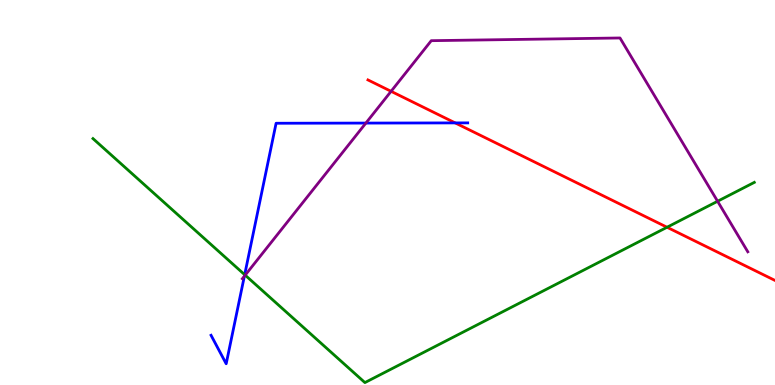[{'lines': ['blue', 'red'], 'intersections': [{'x': 5.87, 'y': 6.81}]}, {'lines': ['green', 'red'], 'intersections': [{'x': 8.61, 'y': 4.1}]}, {'lines': ['purple', 'red'], 'intersections': [{'x': 5.05, 'y': 7.63}]}, {'lines': ['blue', 'green'], 'intersections': [{'x': 3.16, 'y': 2.86}]}, {'lines': ['blue', 'purple'], 'intersections': [{'x': 3.15, 'y': 2.83}, {'x': 4.72, 'y': 6.8}]}, {'lines': ['green', 'purple'], 'intersections': [{'x': 3.16, 'y': 2.85}, {'x': 9.26, 'y': 4.77}]}]